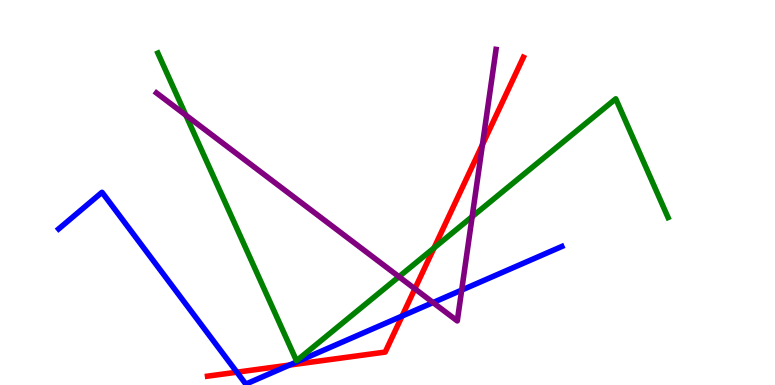[{'lines': ['blue', 'red'], 'intersections': [{'x': 3.06, 'y': 0.333}, {'x': 3.74, 'y': 0.518}, {'x': 5.19, 'y': 1.79}]}, {'lines': ['green', 'red'], 'intersections': [{'x': 5.6, 'y': 3.56}]}, {'lines': ['purple', 'red'], 'intersections': [{'x': 5.35, 'y': 2.5}, {'x': 6.23, 'y': 6.24}]}, {'lines': ['blue', 'green'], 'intersections': []}, {'lines': ['blue', 'purple'], 'intersections': [{'x': 5.59, 'y': 2.14}, {'x': 5.96, 'y': 2.47}]}, {'lines': ['green', 'purple'], 'intersections': [{'x': 2.4, 'y': 7.01}, {'x': 5.15, 'y': 2.81}, {'x': 6.09, 'y': 4.37}]}]